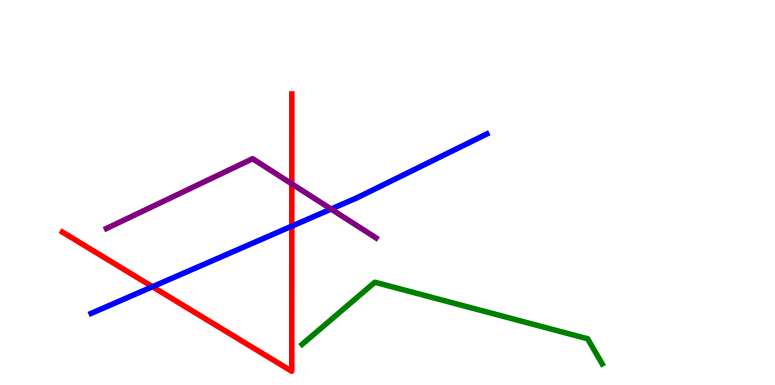[{'lines': ['blue', 'red'], 'intersections': [{'x': 1.97, 'y': 2.55}, {'x': 3.77, 'y': 4.13}]}, {'lines': ['green', 'red'], 'intersections': []}, {'lines': ['purple', 'red'], 'intersections': [{'x': 3.77, 'y': 5.22}]}, {'lines': ['blue', 'green'], 'intersections': []}, {'lines': ['blue', 'purple'], 'intersections': [{'x': 4.27, 'y': 4.57}]}, {'lines': ['green', 'purple'], 'intersections': []}]